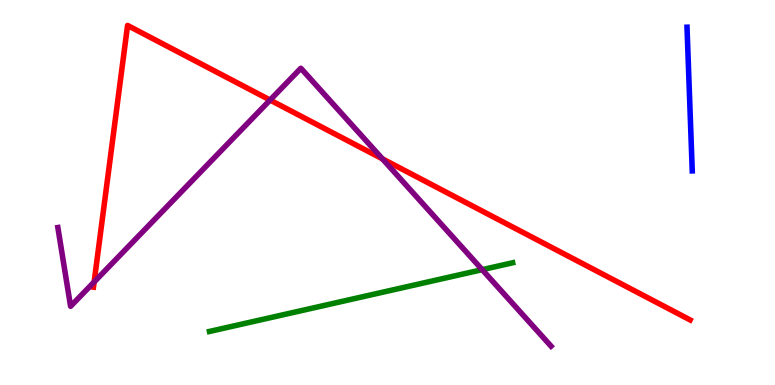[{'lines': ['blue', 'red'], 'intersections': []}, {'lines': ['green', 'red'], 'intersections': []}, {'lines': ['purple', 'red'], 'intersections': [{'x': 1.21, 'y': 2.68}, {'x': 3.49, 'y': 7.4}, {'x': 4.93, 'y': 5.87}]}, {'lines': ['blue', 'green'], 'intersections': []}, {'lines': ['blue', 'purple'], 'intersections': []}, {'lines': ['green', 'purple'], 'intersections': [{'x': 6.22, 'y': 3.0}]}]